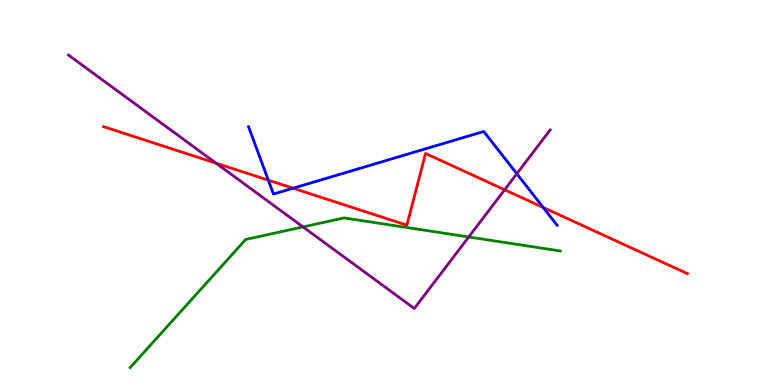[{'lines': ['blue', 'red'], 'intersections': [{'x': 3.46, 'y': 5.32}, {'x': 3.78, 'y': 5.11}, {'x': 7.01, 'y': 4.61}]}, {'lines': ['green', 'red'], 'intersections': []}, {'lines': ['purple', 'red'], 'intersections': [{'x': 2.79, 'y': 5.76}, {'x': 6.51, 'y': 5.07}]}, {'lines': ['blue', 'green'], 'intersections': []}, {'lines': ['blue', 'purple'], 'intersections': [{'x': 6.67, 'y': 5.49}]}, {'lines': ['green', 'purple'], 'intersections': [{'x': 3.91, 'y': 4.11}, {'x': 6.05, 'y': 3.84}]}]